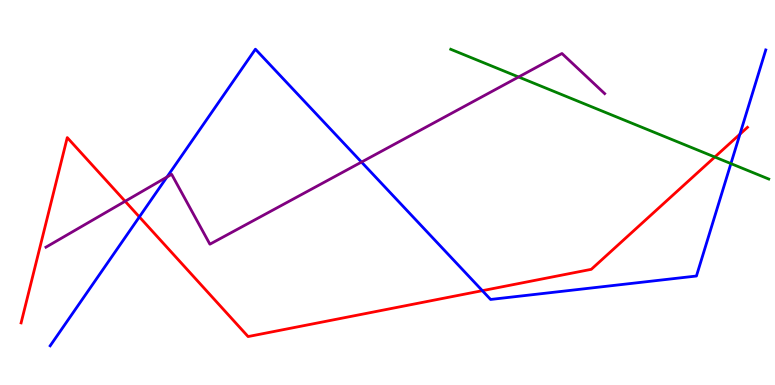[{'lines': ['blue', 'red'], 'intersections': [{'x': 1.8, 'y': 4.37}, {'x': 6.22, 'y': 2.45}, {'x': 9.55, 'y': 6.51}]}, {'lines': ['green', 'red'], 'intersections': [{'x': 9.22, 'y': 5.92}]}, {'lines': ['purple', 'red'], 'intersections': [{'x': 1.61, 'y': 4.77}]}, {'lines': ['blue', 'green'], 'intersections': [{'x': 9.43, 'y': 5.75}]}, {'lines': ['blue', 'purple'], 'intersections': [{'x': 2.15, 'y': 5.4}, {'x': 4.66, 'y': 5.79}]}, {'lines': ['green', 'purple'], 'intersections': [{'x': 6.69, 'y': 8.0}]}]